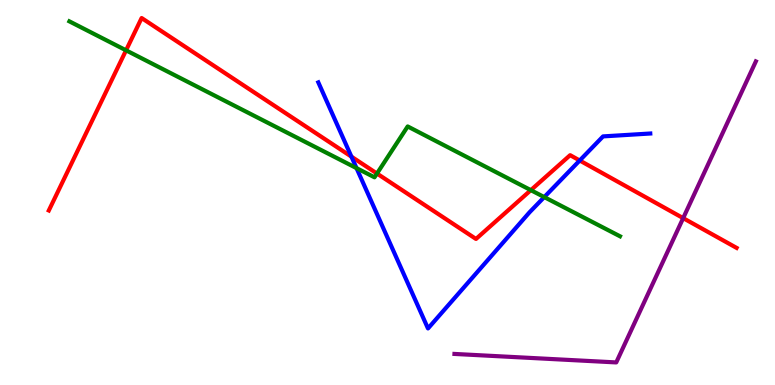[{'lines': ['blue', 'red'], 'intersections': [{'x': 4.53, 'y': 5.93}, {'x': 7.48, 'y': 5.83}]}, {'lines': ['green', 'red'], 'intersections': [{'x': 1.63, 'y': 8.69}, {'x': 4.86, 'y': 5.49}, {'x': 6.85, 'y': 5.06}]}, {'lines': ['purple', 'red'], 'intersections': [{'x': 8.82, 'y': 4.33}]}, {'lines': ['blue', 'green'], 'intersections': [{'x': 4.6, 'y': 5.63}, {'x': 7.02, 'y': 4.88}]}, {'lines': ['blue', 'purple'], 'intersections': []}, {'lines': ['green', 'purple'], 'intersections': []}]